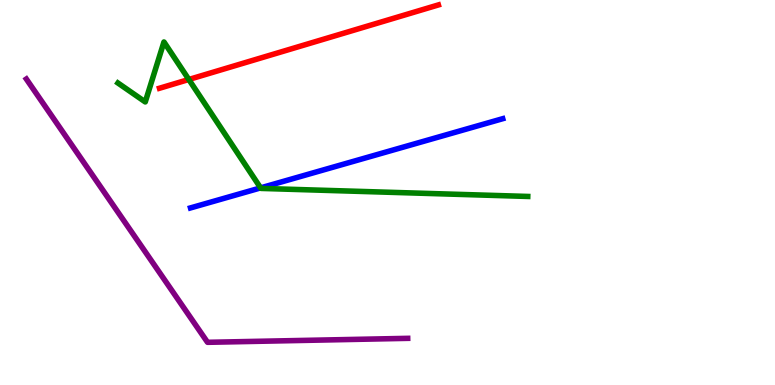[{'lines': ['blue', 'red'], 'intersections': []}, {'lines': ['green', 'red'], 'intersections': [{'x': 2.44, 'y': 7.94}]}, {'lines': ['purple', 'red'], 'intersections': []}, {'lines': ['blue', 'green'], 'intersections': [{'x': 3.36, 'y': 5.12}]}, {'lines': ['blue', 'purple'], 'intersections': []}, {'lines': ['green', 'purple'], 'intersections': []}]